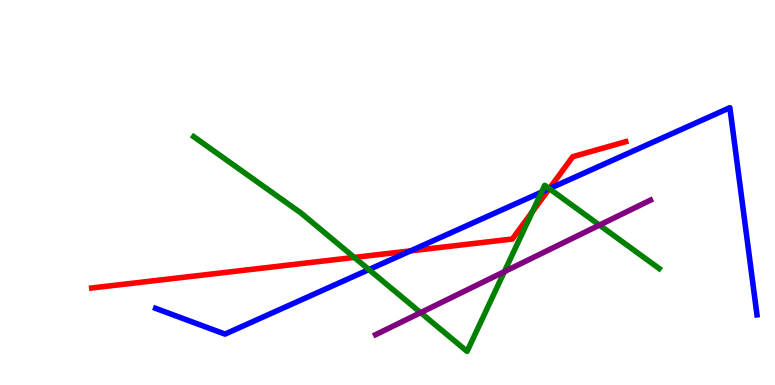[{'lines': ['blue', 'red'], 'intersections': [{'x': 5.3, 'y': 3.48}, {'x': 7.09, 'y': 5.1}]}, {'lines': ['green', 'red'], 'intersections': [{'x': 4.57, 'y': 3.31}, {'x': 6.87, 'y': 4.5}, {'x': 7.09, 'y': 5.1}]}, {'lines': ['purple', 'red'], 'intersections': []}, {'lines': ['blue', 'green'], 'intersections': [{'x': 4.76, 'y': 3.0}, {'x': 6.99, 'y': 5.01}, {'x': 7.09, 'y': 5.1}]}, {'lines': ['blue', 'purple'], 'intersections': []}, {'lines': ['green', 'purple'], 'intersections': [{'x': 5.43, 'y': 1.88}, {'x': 6.51, 'y': 2.94}, {'x': 7.73, 'y': 4.15}]}]